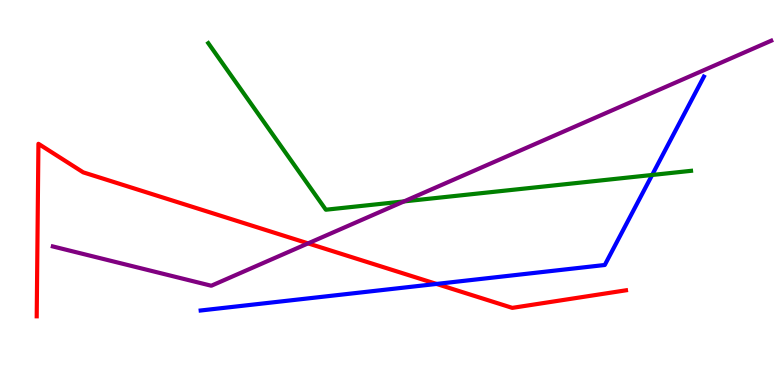[{'lines': ['blue', 'red'], 'intersections': [{'x': 5.63, 'y': 2.63}]}, {'lines': ['green', 'red'], 'intersections': []}, {'lines': ['purple', 'red'], 'intersections': [{'x': 3.98, 'y': 3.68}]}, {'lines': ['blue', 'green'], 'intersections': [{'x': 8.41, 'y': 5.46}]}, {'lines': ['blue', 'purple'], 'intersections': []}, {'lines': ['green', 'purple'], 'intersections': [{'x': 5.21, 'y': 4.77}]}]